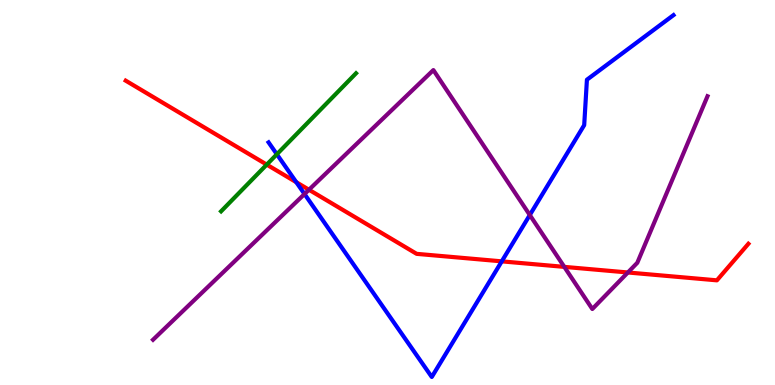[{'lines': ['blue', 'red'], 'intersections': [{'x': 3.82, 'y': 5.27}, {'x': 6.47, 'y': 3.21}]}, {'lines': ['green', 'red'], 'intersections': [{'x': 3.44, 'y': 5.72}]}, {'lines': ['purple', 'red'], 'intersections': [{'x': 3.99, 'y': 5.07}, {'x': 7.28, 'y': 3.07}, {'x': 8.1, 'y': 2.92}]}, {'lines': ['blue', 'green'], 'intersections': [{'x': 3.57, 'y': 5.99}]}, {'lines': ['blue', 'purple'], 'intersections': [{'x': 3.93, 'y': 4.96}, {'x': 6.84, 'y': 4.42}]}, {'lines': ['green', 'purple'], 'intersections': []}]